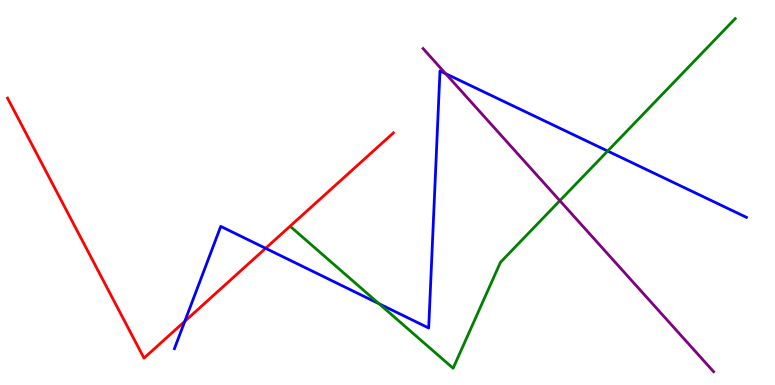[{'lines': ['blue', 'red'], 'intersections': [{'x': 2.38, 'y': 1.66}, {'x': 3.43, 'y': 3.55}]}, {'lines': ['green', 'red'], 'intersections': []}, {'lines': ['purple', 'red'], 'intersections': []}, {'lines': ['blue', 'green'], 'intersections': [{'x': 4.89, 'y': 2.11}, {'x': 7.84, 'y': 6.08}]}, {'lines': ['blue', 'purple'], 'intersections': [{'x': 5.75, 'y': 8.09}]}, {'lines': ['green', 'purple'], 'intersections': [{'x': 7.22, 'y': 4.79}]}]